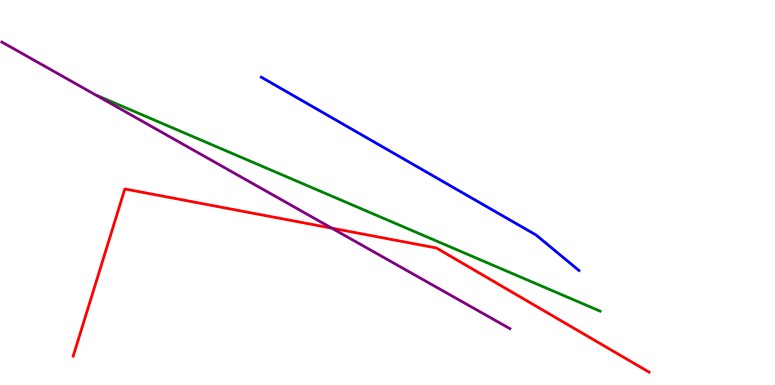[{'lines': ['blue', 'red'], 'intersections': []}, {'lines': ['green', 'red'], 'intersections': []}, {'lines': ['purple', 'red'], 'intersections': [{'x': 4.28, 'y': 4.07}]}, {'lines': ['blue', 'green'], 'intersections': []}, {'lines': ['blue', 'purple'], 'intersections': []}, {'lines': ['green', 'purple'], 'intersections': []}]